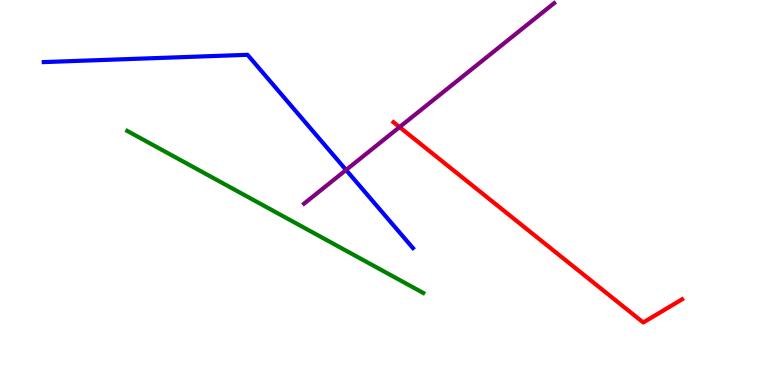[{'lines': ['blue', 'red'], 'intersections': []}, {'lines': ['green', 'red'], 'intersections': []}, {'lines': ['purple', 'red'], 'intersections': [{'x': 5.16, 'y': 6.7}]}, {'lines': ['blue', 'green'], 'intersections': []}, {'lines': ['blue', 'purple'], 'intersections': [{'x': 4.47, 'y': 5.59}]}, {'lines': ['green', 'purple'], 'intersections': []}]